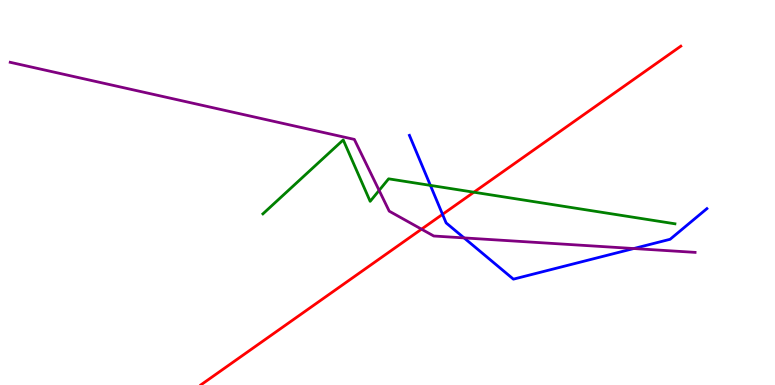[{'lines': ['blue', 'red'], 'intersections': [{'x': 5.71, 'y': 4.43}]}, {'lines': ['green', 'red'], 'intersections': [{'x': 6.11, 'y': 5.01}]}, {'lines': ['purple', 'red'], 'intersections': [{'x': 5.44, 'y': 4.05}]}, {'lines': ['blue', 'green'], 'intersections': [{'x': 5.55, 'y': 5.18}]}, {'lines': ['blue', 'purple'], 'intersections': [{'x': 5.99, 'y': 3.82}, {'x': 8.18, 'y': 3.54}]}, {'lines': ['green', 'purple'], 'intersections': [{'x': 4.89, 'y': 5.05}]}]